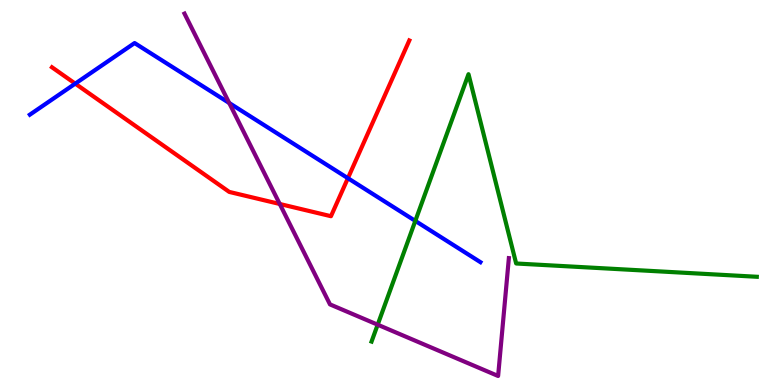[{'lines': ['blue', 'red'], 'intersections': [{'x': 0.971, 'y': 7.83}, {'x': 4.49, 'y': 5.37}]}, {'lines': ['green', 'red'], 'intersections': []}, {'lines': ['purple', 'red'], 'intersections': [{'x': 3.61, 'y': 4.7}]}, {'lines': ['blue', 'green'], 'intersections': [{'x': 5.36, 'y': 4.26}]}, {'lines': ['blue', 'purple'], 'intersections': [{'x': 2.96, 'y': 7.32}]}, {'lines': ['green', 'purple'], 'intersections': [{'x': 4.87, 'y': 1.57}]}]